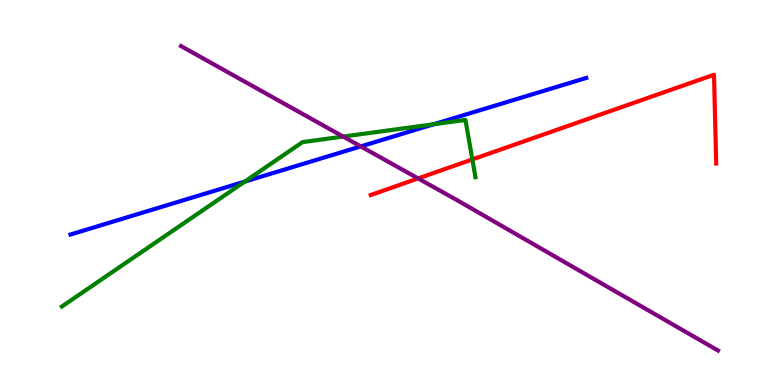[{'lines': ['blue', 'red'], 'intersections': []}, {'lines': ['green', 'red'], 'intersections': [{'x': 6.09, 'y': 5.86}]}, {'lines': ['purple', 'red'], 'intersections': [{'x': 5.4, 'y': 5.37}]}, {'lines': ['blue', 'green'], 'intersections': [{'x': 3.16, 'y': 5.28}, {'x': 5.6, 'y': 6.77}]}, {'lines': ['blue', 'purple'], 'intersections': [{'x': 4.65, 'y': 6.2}]}, {'lines': ['green', 'purple'], 'intersections': [{'x': 4.43, 'y': 6.45}]}]